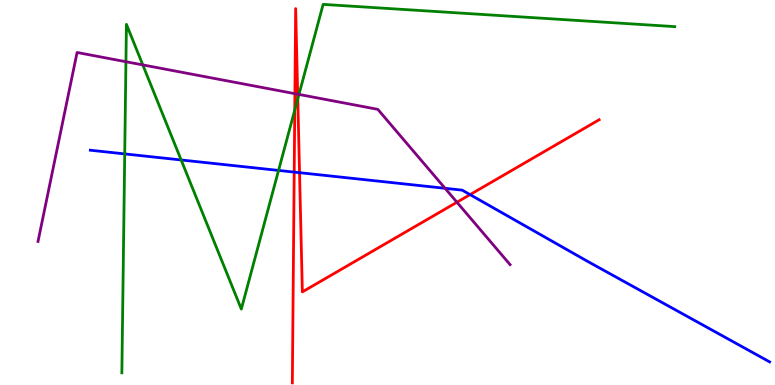[{'lines': ['blue', 'red'], 'intersections': [{'x': 3.8, 'y': 5.53}, {'x': 3.87, 'y': 5.51}, {'x': 6.07, 'y': 4.94}]}, {'lines': ['green', 'red'], 'intersections': [{'x': 3.8, 'y': 7.14}, {'x': 3.84, 'y': 7.43}]}, {'lines': ['purple', 'red'], 'intersections': [{'x': 3.81, 'y': 7.57}, {'x': 3.84, 'y': 7.55}, {'x': 5.9, 'y': 4.75}]}, {'lines': ['blue', 'green'], 'intersections': [{'x': 1.61, 'y': 6.0}, {'x': 2.34, 'y': 5.84}, {'x': 3.59, 'y': 5.57}]}, {'lines': ['blue', 'purple'], 'intersections': [{'x': 5.74, 'y': 5.11}]}, {'lines': ['green', 'purple'], 'intersections': [{'x': 1.62, 'y': 8.4}, {'x': 1.84, 'y': 8.31}, {'x': 3.86, 'y': 7.55}]}]